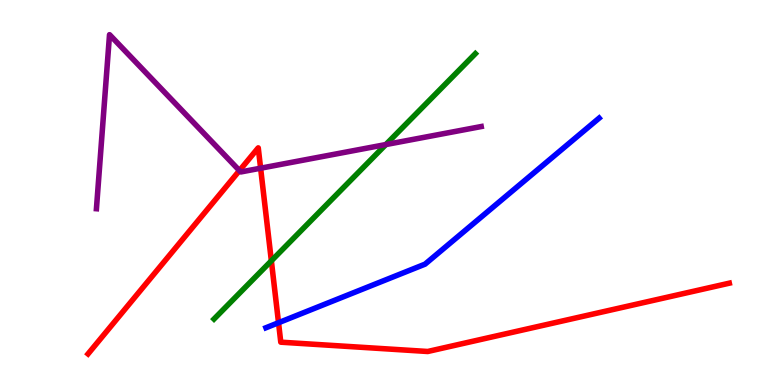[{'lines': ['blue', 'red'], 'intersections': [{'x': 3.59, 'y': 1.62}]}, {'lines': ['green', 'red'], 'intersections': [{'x': 3.5, 'y': 3.23}]}, {'lines': ['purple', 'red'], 'intersections': [{'x': 3.09, 'y': 5.57}, {'x': 3.36, 'y': 5.63}]}, {'lines': ['blue', 'green'], 'intersections': []}, {'lines': ['blue', 'purple'], 'intersections': []}, {'lines': ['green', 'purple'], 'intersections': [{'x': 4.98, 'y': 6.25}]}]